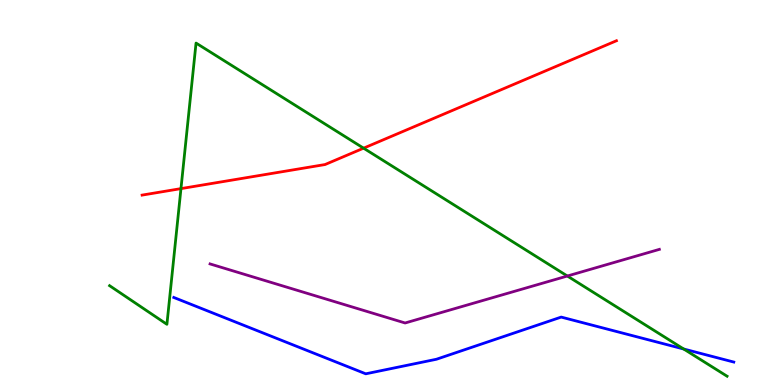[{'lines': ['blue', 'red'], 'intersections': []}, {'lines': ['green', 'red'], 'intersections': [{'x': 2.34, 'y': 5.1}, {'x': 4.69, 'y': 6.15}]}, {'lines': ['purple', 'red'], 'intersections': []}, {'lines': ['blue', 'green'], 'intersections': [{'x': 8.82, 'y': 0.935}]}, {'lines': ['blue', 'purple'], 'intersections': []}, {'lines': ['green', 'purple'], 'intersections': [{'x': 7.32, 'y': 2.83}]}]